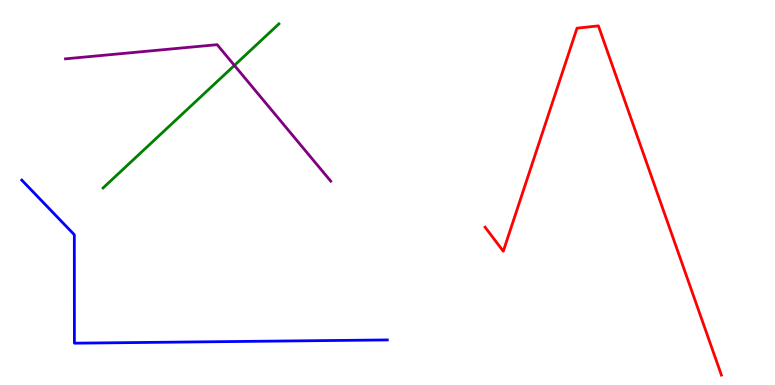[{'lines': ['blue', 'red'], 'intersections': []}, {'lines': ['green', 'red'], 'intersections': []}, {'lines': ['purple', 'red'], 'intersections': []}, {'lines': ['blue', 'green'], 'intersections': []}, {'lines': ['blue', 'purple'], 'intersections': []}, {'lines': ['green', 'purple'], 'intersections': [{'x': 3.02, 'y': 8.3}]}]